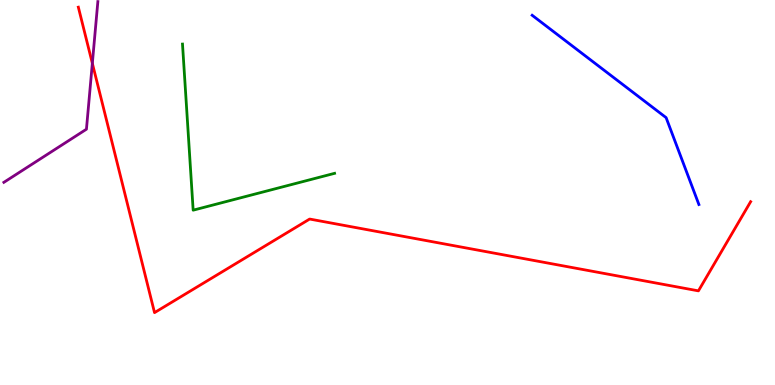[{'lines': ['blue', 'red'], 'intersections': []}, {'lines': ['green', 'red'], 'intersections': []}, {'lines': ['purple', 'red'], 'intersections': [{'x': 1.19, 'y': 8.36}]}, {'lines': ['blue', 'green'], 'intersections': []}, {'lines': ['blue', 'purple'], 'intersections': []}, {'lines': ['green', 'purple'], 'intersections': []}]